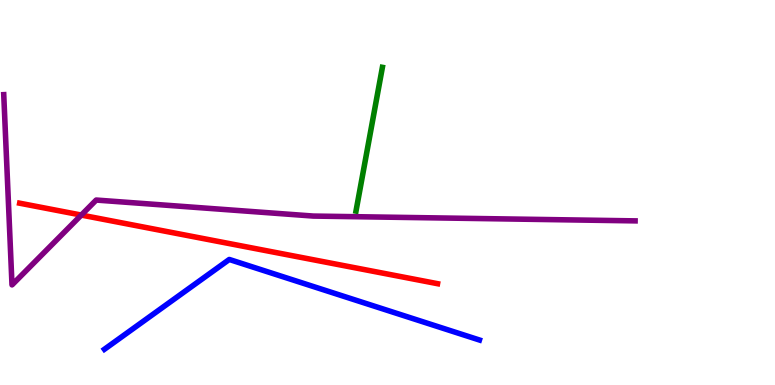[{'lines': ['blue', 'red'], 'intersections': []}, {'lines': ['green', 'red'], 'intersections': []}, {'lines': ['purple', 'red'], 'intersections': [{'x': 1.05, 'y': 4.41}]}, {'lines': ['blue', 'green'], 'intersections': []}, {'lines': ['blue', 'purple'], 'intersections': []}, {'lines': ['green', 'purple'], 'intersections': []}]